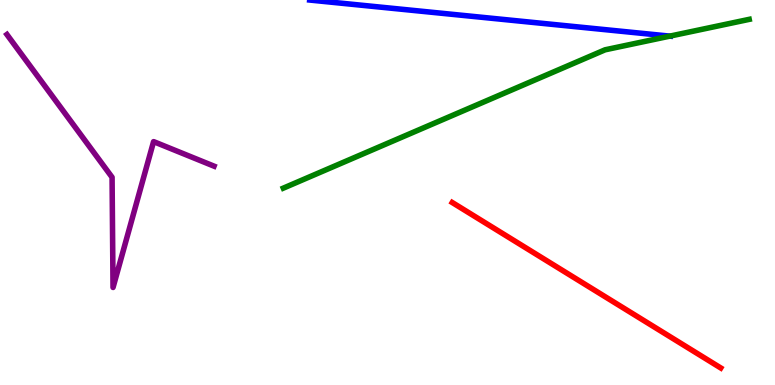[{'lines': ['blue', 'red'], 'intersections': []}, {'lines': ['green', 'red'], 'intersections': []}, {'lines': ['purple', 'red'], 'intersections': []}, {'lines': ['blue', 'green'], 'intersections': [{'x': 8.64, 'y': 9.06}]}, {'lines': ['blue', 'purple'], 'intersections': []}, {'lines': ['green', 'purple'], 'intersections': []}]